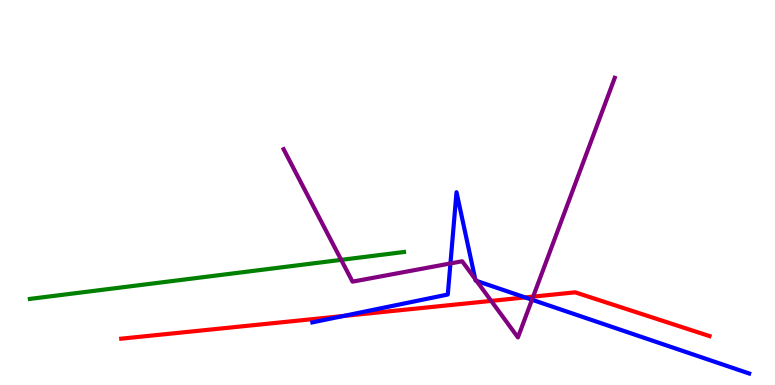[{'lines': ['blue', 'red'], 'intersections': [{'x': 4.43, 'y': 1.79}, {'x': 6.78, 'y': 2.27}]}, {'lines': ['green', 'red'], 'intersections': []}, {'lines': ['purple', 'red'], 'intersections': [{'x': 6.34, 'y': 2.18}, {'x': 6.88, 'y': 2.3}]}, {'lines': ['blue', 'green'], 'intersections': []}, {'lines': ['blue', 'purple'], 'intersections': [{'x': 5.81, 'y': 3.16}, {'x': 6.13, 'y': 2.75}, {'x': 6.15, 'y': 2.7}, {'x': 6.86, 'y': 2.21}]}, {'lines': ['green', 'purple'], 'intersections': [{'x': 4.4, 'y': 3.25}]}]